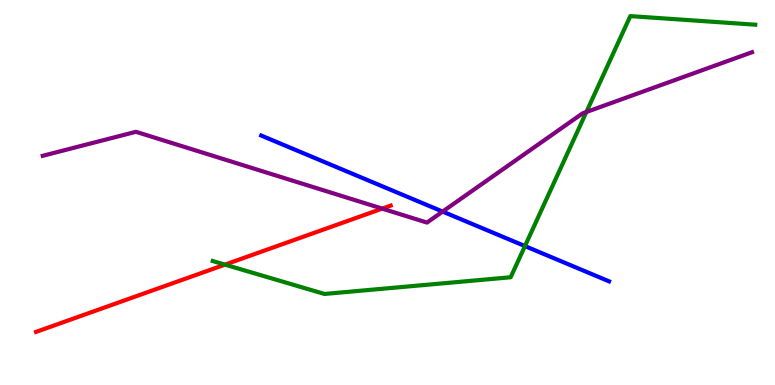[{'lines': ['blue', 'red'], 'intersections': []}, {'lines': ['green', 'red'], 'intersections': [{'x': 2.9, 'y': 3.13}]}, {'lines': ['purple', 'red'], 'intersections': [{'x': 4.93, 'y': 4.58}]}, {'lines': ['blue', 'green'], 'intersections': [{'x': 6.77, 'y': 3.61}]}, {'lines': ['blue', 'purple'], 'intersections': [{'x': 5.71, 'y': 4.5}]}, {'lines': ['green', 'purple'], 'intersections': [{'x': 7.57, 'y': 7.09}]}]